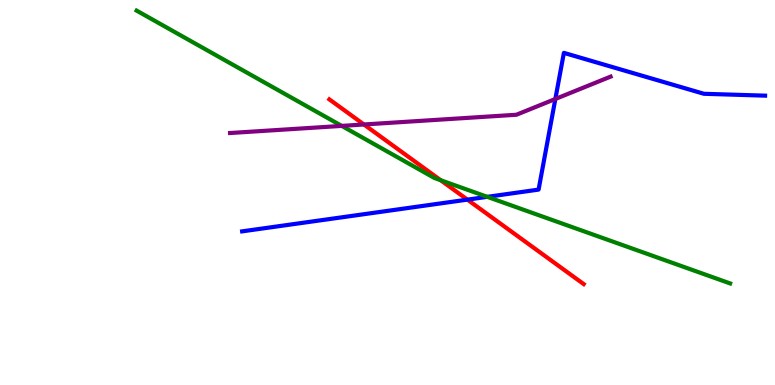[{'lines': ['blue', 'red'], 'intersections': [{'x': 6.03, 'y': 4.81}]}, {'lines': ['green', 'red'], 'intersections': [{'x': 5.69, 'y': 5.32}]}, {'lines': ['purple', 'red'], 'intersections': [{'x': 4.7, 'y': 6.77}]}, {'lines': ['blue', 'green'], 'intersections': [{'x': 6.29, 'y': 4.89}]}, {'lines': ['blue', 'purple'], 'intersections': [{'x': 7.17, 'y': 7.43}]}, {'lines': ['green', 'purple'], 'intersections': [{'x': 4.41, 'y': 6.73}]}]